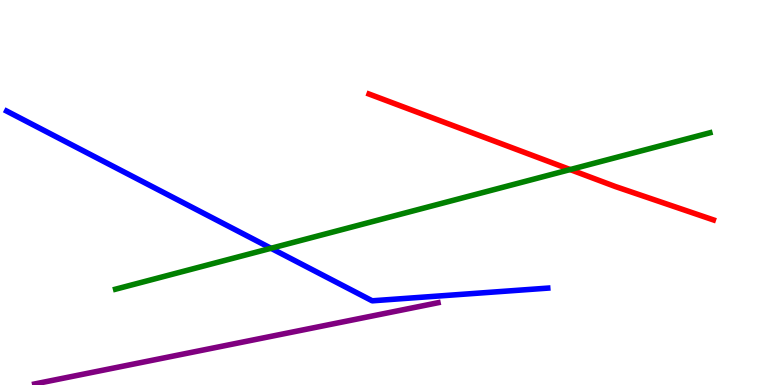[{'lines': ['blue', 'red'], 'intersections': []}, {'lines': ['green', 'red'], 'intersections': [{'x': 7.36, 'y': 5.6}]}, {'lines': ['purple', 'red'], 'intersections': []}, {'lines': ['blue', 'green'], 'intersections': [{'x': 3.5, 'y': 3.55}]}, {'lines': ['blue', 'purple'], 'intersections': []}, {'lines': ['green', 'purple'], 'intersections': []}]